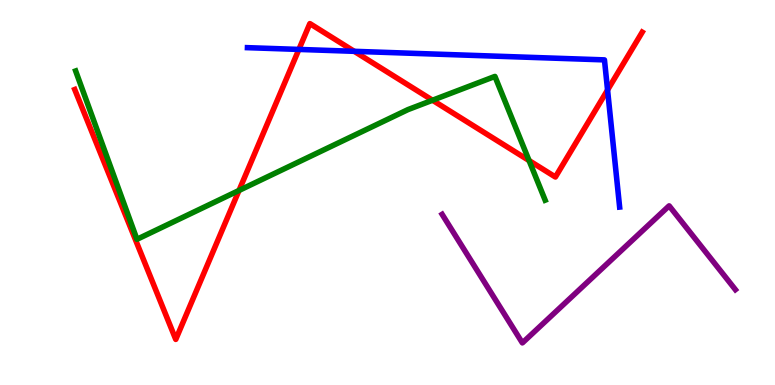[{'lines': ['blue', 'red'], 'intersections': [{'x': 3.86, 'y': 8.72}, {'x': 4.57, 'y': 8.67}, {'x': 7.84, 'y': 7.66}]}, {'lines': ['green', 'red'], 'intersections': [{'x': 3.08, 'y': 5.05}, {'x': 5.58, 'y': 7.4}, {'x': 6.83, 'y': 5.83}]}, {'lines': ['purple', 'red'], 'intersections': []}, {'lines': ['blue', 'green'], 'intersections': []}, {'lines': ['blue', 'purple'], 'intersections': []}, {'lines': ['green', 'purple'], 'intersections': []}]